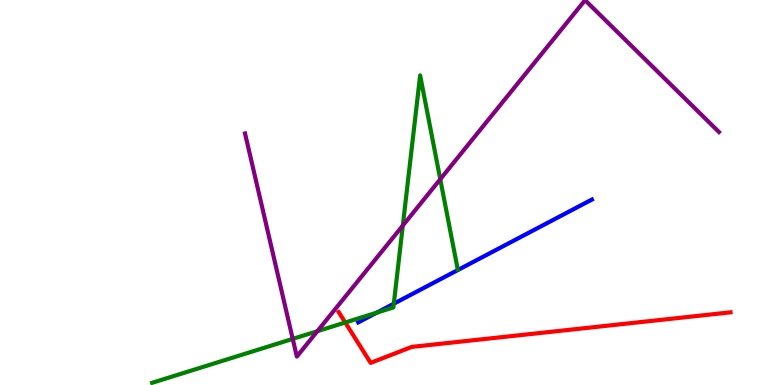[{'lines': ['blue', 'red'], 'intersections': []}, {'lines': ['green', 'red'], 'intersections': [{'x': 4.45, 'y': 1.62}]}, {'lines': ['purple', 'red'], 'intersections': []}, {'lines': ['blue', 'green'], 'intersections': [{'x': 4.86, 'y': 1.88}, {'x': 5.08, 'y': 2.11}]}, {'lines': ['blue', 'purple'], 'intersections': []}, {'lines': ['green', 'purple'], 'intersections': [{'x': 3.78, 'y': 1.2}, {'x': 4.09, 'y': 1.4}, {'x': 5.2, 'y': 4.14}, {'x': 5.68, 'y': 5.34}]}]